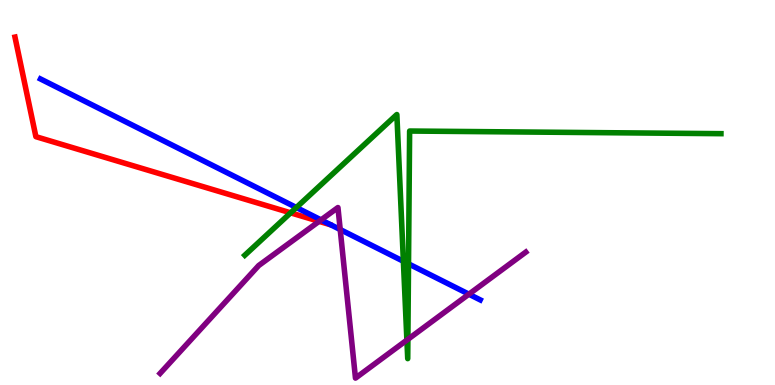[{'lines': ['blue', 'red'], 'intersections': []}, {'lines': ['green', 'red'], 'intersections': [{'x': 3.75, 'y': 4.47}]}, {'lines': ['purple', 'red'], 'intersections': [{'x': 4.12, 'y': 4.25}]}, {'lines': ['blue', 'green'], 'intersections': [{'x': 3.82, 'y': 4.61}, {'x': 5.21, 'y': 3.21}, {'x': 5.27, 'y': 3.15}]}, {'lines': ['blue', 'purple'], 'intersections': [{'x': 4.14, 'y': 4.29}, {'x': 4.39, 'y': 4.04}, {'x': 6.05, 'y': 2.36}]}, {'lines': ['green', 'purple'], 'intersections': [{'x': 5.25, 'y': 1.17}, {'x': 5.26, 'y': 1.19}]}]